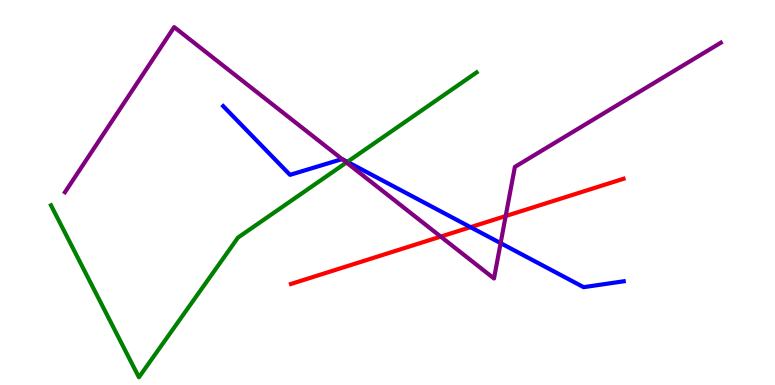[{'lines': ['blue', 'red'], 'intersections': [{'x': 6.07, 'y': 4.1}]}, {'lines': ['green', 'red'], 'intersections': []}, {'lines': ['purple', 'red'], 'intersections': [{'x': 5.69, 'y': 3.85}, {'x': 6.52, 'y': 4.39}]}, {'lines': ['blue', 'green'], 'intersections': [{'x': 4.48, 'y': 5.8}]}, {'lines': ['blue', 'purple'], 'intersections': [{'x': 4.41, 'y': 5.87}, {'x': 6.46, 'y': 3.68}]}, {'lines': ['green', 'purple'], 'intersections': [{'x': 4.47, 'y': 5.78}]}]